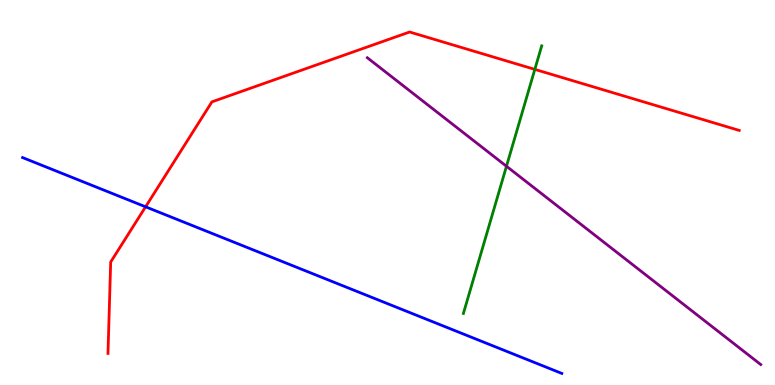[{'lines': ['blue', 'red'], 'intersections': [{'x': 1.88, 'y': 4.63}]}, {'lines': ['green', 'red'], 'intersections': [{'x': 6.9, 'y': 8.2}]}, {'lines': ['purple', 'red'], 'intersections': []}, {'lines': ['blue', 'green'], 'intersections': []}, {'lines': ['blue', 'purple'], 'intersections': []}, {'lines': ['green', 'purple'], 'intersections': [{'x': 6.54, 'y': 5.68}]}]